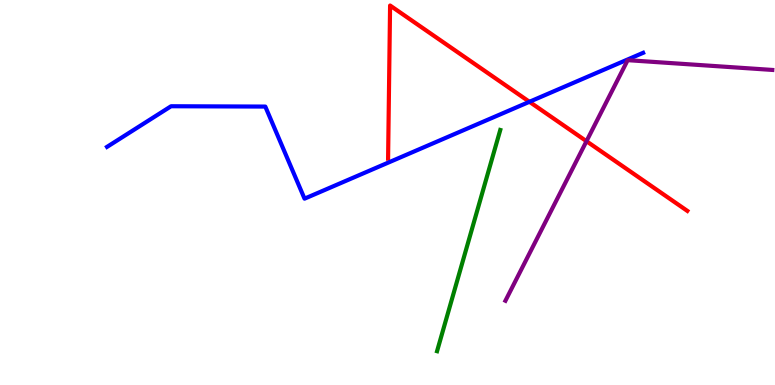[{'lines': ['blue', 'red'], 'intersections': [{'x': 6.83, 'y': 7.36}]}, {'lines': ['green', 'red'], 'intersections': []}, {'lines': ['purple', 'red'], 'intersections': [{'x': 7.57, 'y': 6.33}]}, {'lines': ['blue', 'green'], 'intersections': []}, {'lines': ['blue', 'purple'], 'intersections': []}, {'lines': ['green', 'purple'], 'intersections': []}]